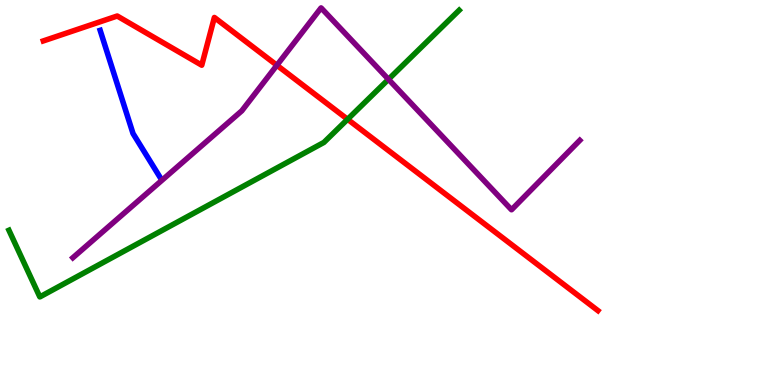[{'lines': ['blue', 'red'], 'intersections': []}, {'lines': ['green', 'red'], 'intersections': [{'x': 4.48, 'y': 6.9}]}, {'lines': ['purple', 'red'], 'intersections': [{'x': 3.57, 'y': 8.31}]}, {'lines': ['blue', 'green'], 'intersections': []}, {'lines': ['blue', 'purple'], 'intersections': []}, {'lines': ['green', 'purple'], 'intersections': [{'x': 5.01, 'y': 7.94}]}]